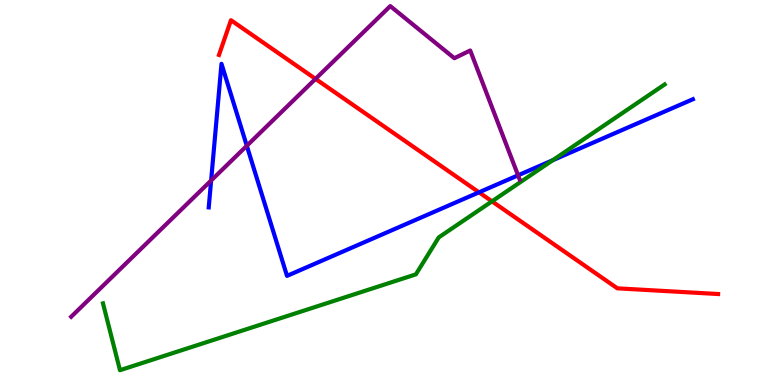[{'lines': ['blue', 'red'], 'intersections': [{'x': 6.18, 'y': 5.0}]}, {'lines': ['green', 'red'], 'intersections': [{'x': 6.35, 'y': 4.77}]}, {'lines': ['purple', 'red'], 'intersections': [{'x': 4.07, 'y': 7.95}]}, {'lines': ['blue', 'green'], 'intersections': [{'x': 7.13, 'y': 5.84}]}, {'lines': ['blue', 'purple'], 'intersections': [{'x': 2.72, 'y': 5.31}, {'x': 3.18, 'y': 6.21}, {'x': 6.68, 'y': 5.45}]}, {'lines': ['green', 'purple'], 'intersections': []}]